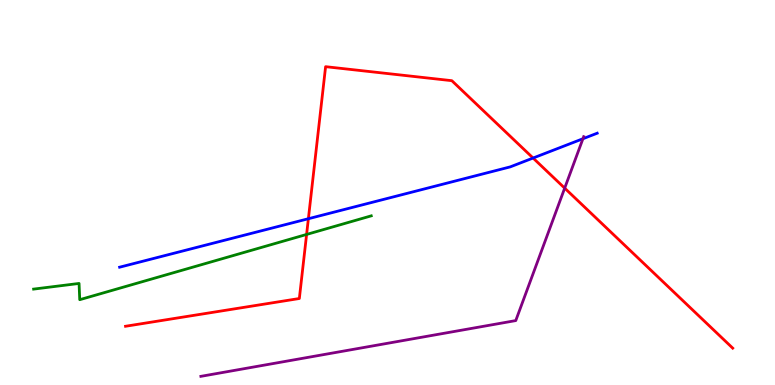[{'lines': ['blue', 'red'], 'intersections': [{'x': 3.98, 'y': 4.32}, {'x': 6.88, 'y': 5.9}]}, {'lines': ['green', 'red'], 'intersections': [{'x': 3.96, 'y': 3.91}]}, {'lines': ['purple', 'red'], 'intersections': [{'x': 7.29, 'y': 5.11}]}, {'lines': ['blue', 'green'], 'intersections': []}, {'lines': ['blue', 'purple'], 'intersections': [{'x': 7.52, 'y': 6.4}]}, {'lines': ['green', 'purple'], 'intersections': []}]